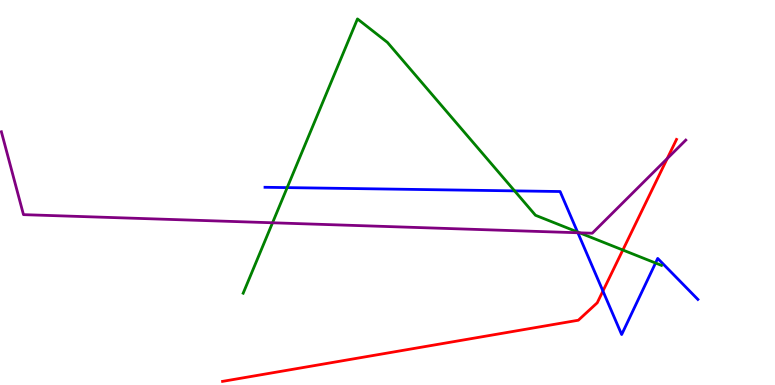[{'lines': ['blue', 'red'], 'intersections': [{'x': 7.78, 'y': 2.44}]}, {'lines': ['green', 'red'], 'intersections': [{'x': 8.04, 'y': 3.51}]}, {'lines': ['purple', 'red'], 'intersections': [{'x': 8.61, 'y': 5.88}]}, {'lines': ['blue', 'green'], 'intersections': [{'x': 3.71, 'y': 5.13}, {'x': 6.64, 'y': 5.04}, {'x': 7.45, 'y': 3.97}, {'x': 8.46, 'y': 3.17}]}, {'lines': ['blue', 'purple'], 'intersections': [{'x': 7.46, 'y': 3.95}]}, {'lines': ['green', 'purple'], 'intersections': [{'x': 3.52, 'y': 4.21}, {'x': 7.48, 'y': 3.95}]}]